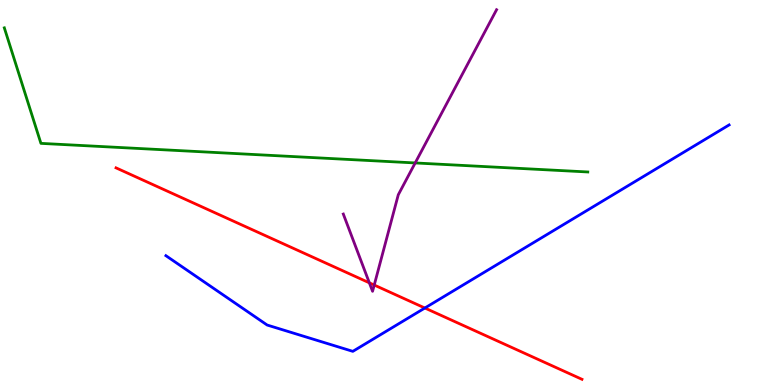[{'lines': ['blue', 'red'], 'intersections': [{'x': 5.48, 'y': 2.0}]}, {'lines': ['green', 'red'], 'intersections': []}, {'lines': ['purple', 'red'], 'intersections': [{'x': 4.77, 'y': 2.65}, {'x': 4.83, 'y': 2.6}]}, {'lines': ['blue', 'green'], 'intersections': []}, {'lines': ['blue', 'purple'], 'intersections': []}, {'lines': ['green', 'purple'], 'intersections': [{'x': 5.36, 'y': 5.77}]}]